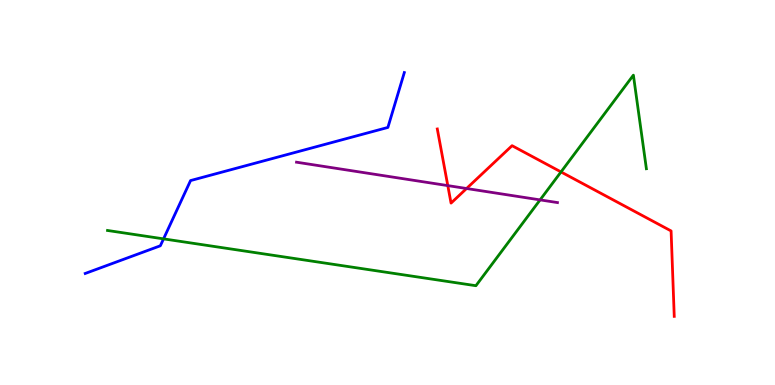[{'lines': ['blue', 'red'], 'intersections': []}, {'lines': ['green', 'red'], 'intersections': [{'x': 7.24, 'y': 5.53}]}, {'lines': ['purple', 'red'], 'intersections': [{'x': 5.78, 'y': 5.18}, {'x': 6.02, 'y': 5.1}]}, {'lines': ['blue', 'green'], 'intersections': [{'x': 2.11, 'y': 3.8}]}, {'lines': ['blue', 'purple'], 'intersections': []}, {'lines': ['green', 'purple'], 'intersections': [{'x': 6.97, 'y': 4.81}]}]